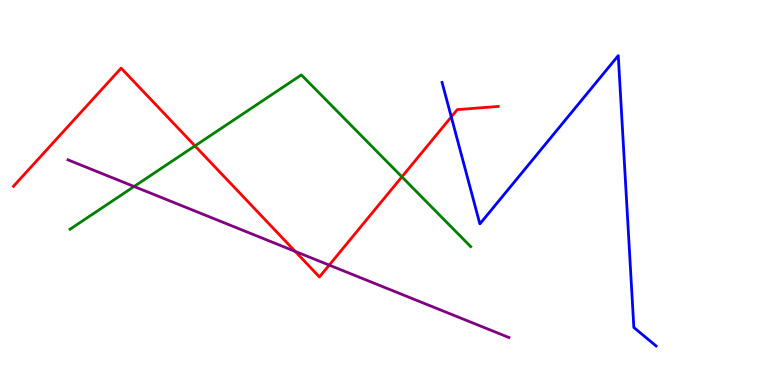[{'lines': ['blue', 'red'], 'intersections': [{'x': 5.82, 'y': 6.96}]}, {'lines': ['green', 'red'], 'intersections': [{'x': 2.52, 'y': 6.21}, {'x': 5.19, 'y': 5.41}]}, {'lines': ['purple', 'red'], 'intersections': [{'x': 3.81, 'y': 3.47}, {'x': 4.25, 'y': 3.11}]}, {'lines': ['blue', 'green'], 'intersections': []}, {'lines': ['blue', 'purple'], 'intersections': []}, {'lines': ['green', 'purple'], 'intersections': [{'x': 1.73, 'y': 5.16}]}]